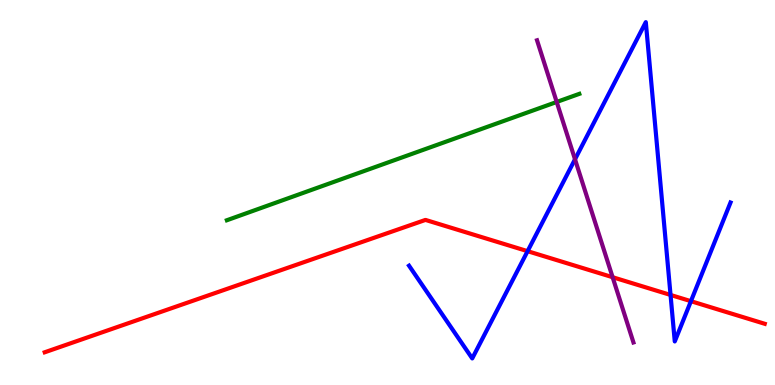[{'lines': ['blue', 'red'], 'intersections': [{'x': 6.81, 'y': 3.48}, {'x': 8.65, 'y': 2.34}, {'x': 8.92, 'y': 2.18}]}, {'lines': ['green', 'red'], 'intersections': []}, {'lines': ['purple', 'red'], 'intersections': [{'x': 7.9, 'y': 2.8}]}, {'lines': ['blue', 'green'], 'intersections': []}, {'lines': ['blue', 'purple'], 'intersections': [{'x': 7.42, 'y': 5.86}]}, {'lines': ['green', 'purple'], 'intersections': [{'x': 7.18, 'y': 7.35}]}]